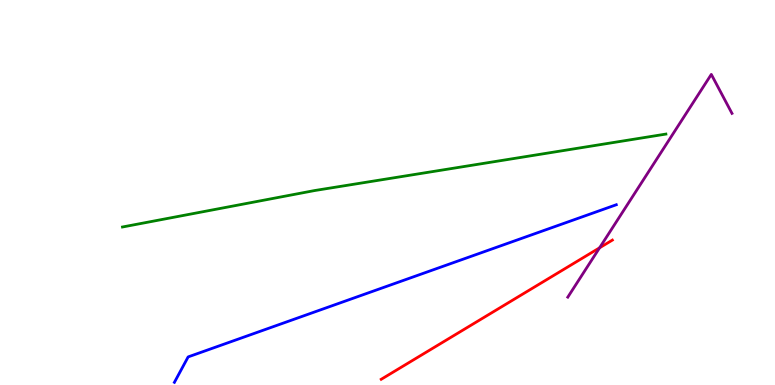[{'lines': ['blue', 'red'], 'intersections': []}, {'lines': ['green', 'red'], 'intersections': []}, {'lines': ['purple', 'red'], 'intersections': [{'x': 7.74, 'y': 3.56}]}, {'lines': ['blue', 'green'], 'intersections': []}, {'lines': ['blue', 'purple'], 'intersections': []}, {'lines': ['green', 'purple'], 'intersections': []}]